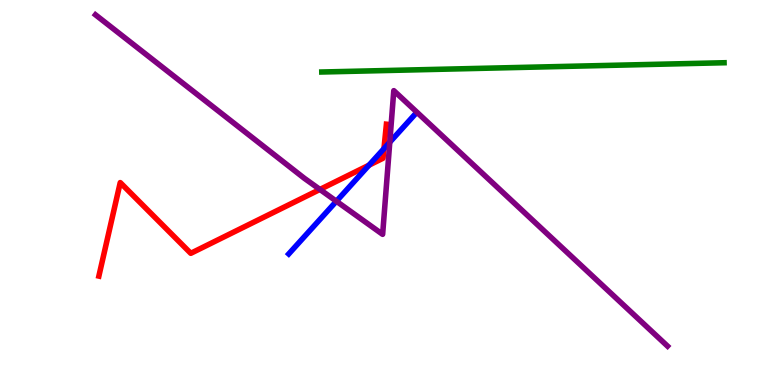[{'lines': ['blue', 'red'], 'intersections': [{'x': 4.76, 'y': 5.71}, {'x': 4.95, 'y': 6.14}]}, {'lines': ['green', 'red'], 'intersections': []}, {'lines': ['purple', 'red'], 'intersections': [{'x': 4.13, 'y': 5.08}]}, {'lines': ['blue', 'green'], 'intersections': []}, {'lines': ['blue', 'purple'], 'intersections': [{'x': 4.34, 'y': 4.77}, {'x': 5.03, 'y': 6.31}]}, {'lines': ['green', 'purple'], 'intersections': []}]